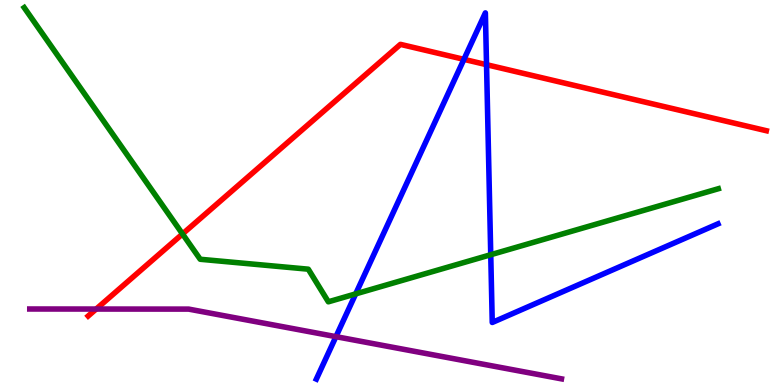[{'lines': ['blue', 'red'], 'intersections': [{'x': 5.99, 'y': 8.46}, {'x': 6.28, 'y': 8.32}]}, {'lines': ['green', 'red'], 'intersections': [{'x': 2.35, 'y': 3.92}]}, {'lines': ['purple', 'red'], 'intersections': [{'x': 1.24, 'y': 1.97}]}, {'lines': ['blue', 'green'], 'intersections': [{'x': 4.59, 'y': 2.37}, {'x': 6.33, 'y': 3.38}]}, {'lines': ['blue', 'purple'], 'intersections': [{'x': 4.33, 'y': 1.26}]}, {'lines': ['green', 'purple'], 'intersections': []}]